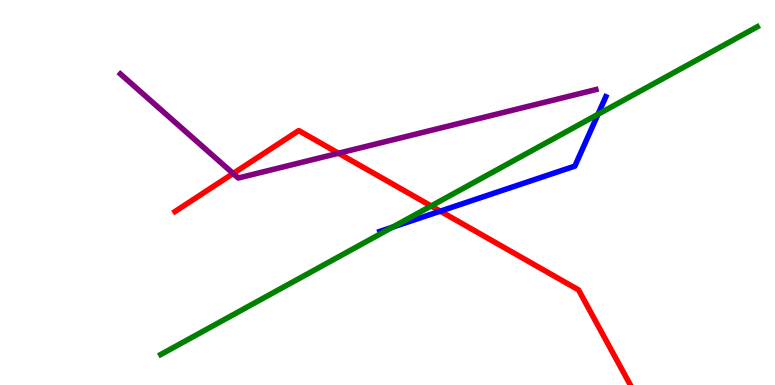[{'lines': ['blue', 'red'], 'intersections': [{'x': 5.68, 'y': 4.52}]}, {'lines': ['green', 'red'], 'intersections': [{'x': 5.56, 'y': 4.65}]}, {'lines': ['purple', 'red'], 'intersections': [{'x': 3.01, 'y': 5.49}, {'x': 4.37, 'y': 6.02}]}, {'lines': ['blue', 'green'], 'intersections': [{'x': 5.07, 'y': 4.1}, {'x': 7.72, 'y': 7.03}]}, {'lines': ['blue', 'purple'], 'intersections': []}, {'lines': ['green', 'purple'], 'intersections': []}]